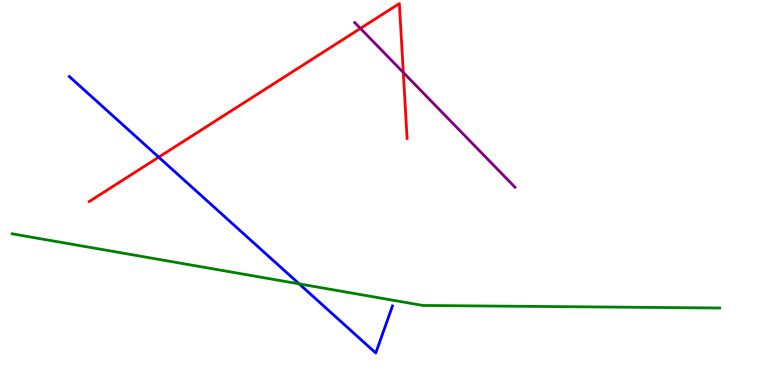[{'lines': ['blue', 'red'], 'intersections': [{'x': 2.05, 'y': 5.92}]}, {'lines': ['green', 'red'], 'intersections': []}, {'lines': ['purple', 'red'], 'intersections': [{'x': 4.65, 'y': 9.26}, {'x': 5.2, 'y': 8.12}]}, {'lines': ['blue', 'green'], 'intersections': [{'x': 3.86, 'y': 2.63}]}, {'lines': ['blue', 'purple'], 'intersections': []}, {'lines': ['green', 'purple'], 'intersections': []}]